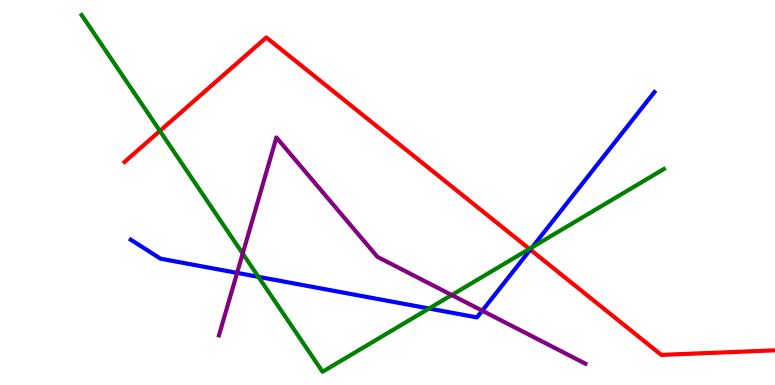[{'lines': ['blue', 'red'], 'intersections': [{'x': 6.84, 'y': 3.52}]}, {'lines': ['green', 'red'], 'intersections': [{'x': 2.06, 'y': 6.6}, {'x': 6.83, 'y': 3.54}]}, {'lines': ['purple', 'red'], 'intersections': []}, {'lines': ['blue', 'green'], 'intersections': [{'x': 3.33, 'y': 2.81}, {'x': 5.54, 'y': 1.99}, {'x': 6.87, 'y': 3.58}]}, {'lines': ['blue', 'purple'], 'intersections': [{'x': 3.06, 'y': 2.91}, {'x': 6.22, 'y': 1.93}]}, {'lines': ['green', 'purple'], 'intersections': [{'x': 3.13, 'y': 3.41}, {'x': 5.83, 'y': 2.34}]}]